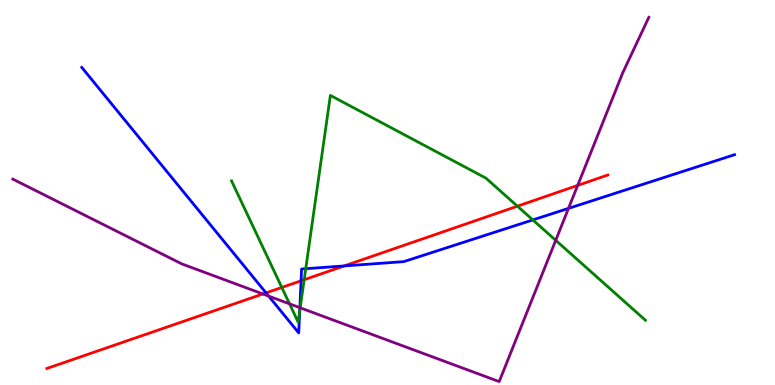[{'lines': ['blue', 'red'], 'intersections': [{'x': 3.43, 'y': 2.39}, {'x': 3.88, 'y': 2.71}, {'x': 4.44, 'y': 3.09}]}, {'lines': ['green', 'red'], 'intersections': [{'x': 3.64, 'y': 2.53}, {'x': 3.92, 'y': 2.73}, {'x': 6.68, 'y': 4.64}]}, {'lines': ['purple', 'red'], 'intersections': [{'x': 3.39, 'y': 2.36}, {'x': 7.45, 'y': 5.18}]}, {'lines': ['blue', 'green'], 'intersections': [{'x': 3.87, 'y': 1.92}, {'x': 3.95, 'y': 3.02}, {'x': 6.88, 'y': 4.29}]}, {'lines': ['blue', 'purple'], 'intersections': [{'x': 3.47, 'y': 2.31}, {'x': 3.87, 'y': 2.01}, {'x': 7.34, 'y': 4.59}]}, {'lines': ['green', 'purple'], 'intersections': [{'x': 3.74, 'y': 2.11}, {'x': 3.87, 'y': 2.01}, {'x': 7.17, 'y': 3.76}]}]